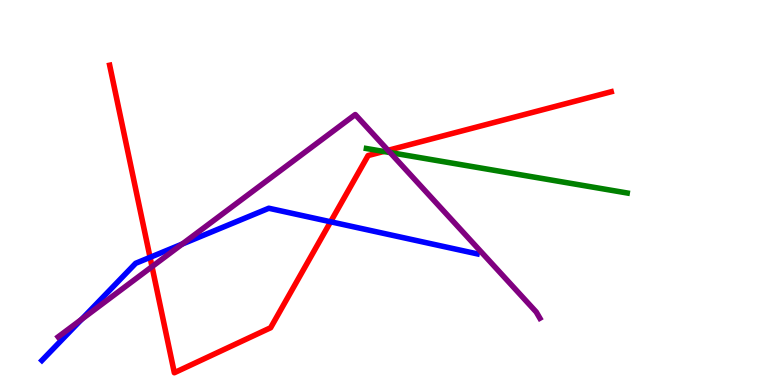[{'lines': ['blue', 'red'], 'intersections': [{'x': 1.94, 'y': 3.32}, {'x': 4.27, 'y': 4.24}]}, {'lines': ['green', 'red'], 'intersections': [{'x': 4.95, 'y': 6.07}]}, {'lines': ['purple', 'red'], 'intersections': [{'x': 1.96, 'y': 3.07}, {'x': 5.01, 'y': 6.1}]}, {'lines': ['blue', 'green'], 'intersections': []}, {'lines': ['blue', 'purple'], 'intersections': [{'x': 1.05, 'y': 1.71}, {'x': 2.35, 'y': 3.66}]}, {'lines': ['green', 'purple'], 'intersections': [{'x': 5.03, 'y': 6.04}]}]